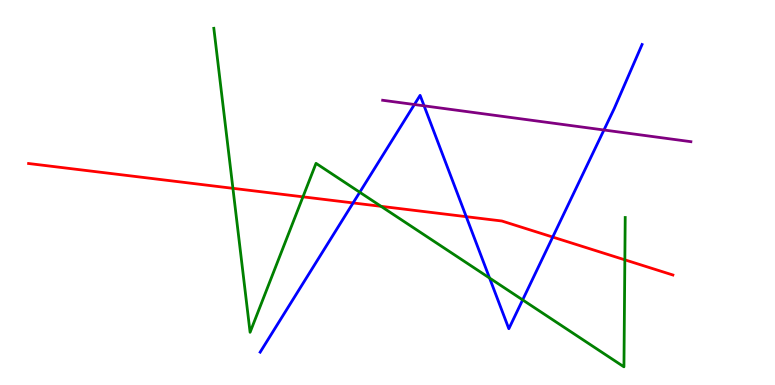[{'lines': ['blue', 'red'], 'intersections': [{'x': 4.56, 'y': 4.73}, {'x': 6.02, 'y': 4.37}, {'x': 7.13, 'y': 3.84}]}, {'lines': ['green', 'red'], 'intersections': [{'x': 3.01, 'y': 5.11}, {'x': 3.91, 'y': 4.89}, {'x': 4.92, 'y': 4.64}, {'x': 8.06, 'y': 3.25}]}, {'lines': ['purple', 'red'], 'intersections': []}, {'lines': ['blue', 'green'], 'intersections': [{'x': 4.64, 'y': 5.01}, {'x': 6.32, 'y': 2.78}, {'x': 6.74, 'y': 2.21}]}, {'lines': ['blue', 'purple'], 'intersections': [{'x': 5.35, 'y': 7.28}, {'x': 5.47, 'y': 7.25}, {'x': 7.79, 'y': 6.62}]}, {'lines': ['green', 'purple'], 'intersections': []}]